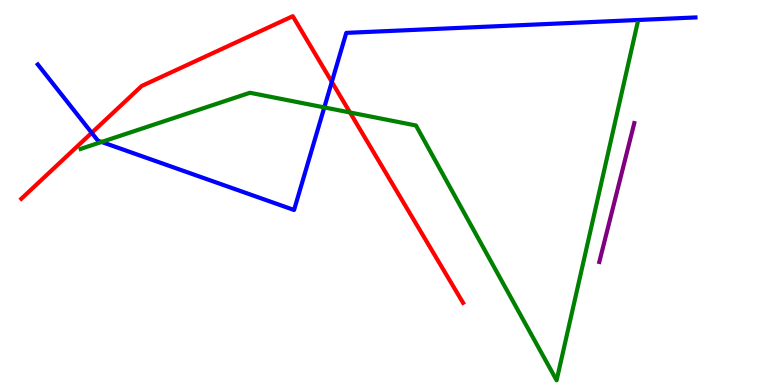[{'lines': ['blue', 'red'], 'intersections': [{'x': 1.18, 'y': 6.55}, {'x': 4.28, 'y': 7.87}]}, {'lines': ['green', 'red'], 'intersections': [{'x': 4.52, 'y': 7.08}]}, {'lines': ['purple', 'red'], 'intersections': []}, {'lines': ['blue', 'green'], 'intersections': [{'x': 1.31, 'y': 6.31}, {'x': 4.18, 'y': 7.21}]}, {'lines': ['blue', 'purple'], 'intersections': []}, {'lines': ['green', 'purple'], 'intersections': []}]